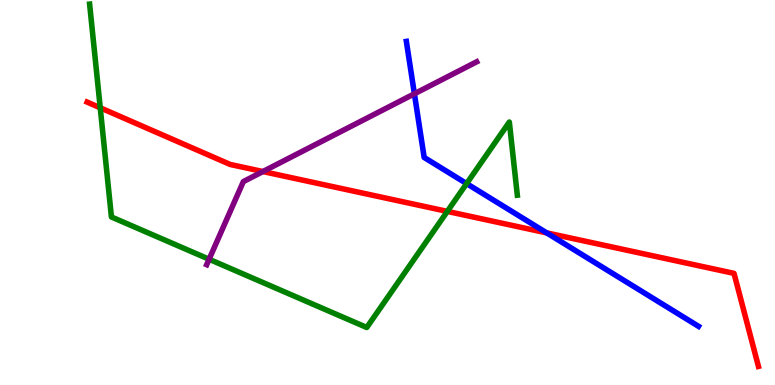[{'lines': ['blue', 'red'], 'intersections': [{'x': 7.05, 'y': 3.95}]}, {'lines': ['green', 'red'], 'intersections': [{'x': 1.29, 'y': 7.2}, {'x': 5.77, 'y': 4.51}]}, {'lines': ['purple', 'red'], 'intersections': [{'x': 3.39, 'y': 5.54}]}, {'lines': ['blue', 'green'], 'intersections': [{'x': 6.02, 'y': 5.23}]}, {'lines': ['blue', 'purple'], 'intersections': [{'x': 5.35, 'y': 7.56}]}, {'lines': ['green', 'purple'], 'intersections': [{'x': 2.7, 'y': 3.27}]}]